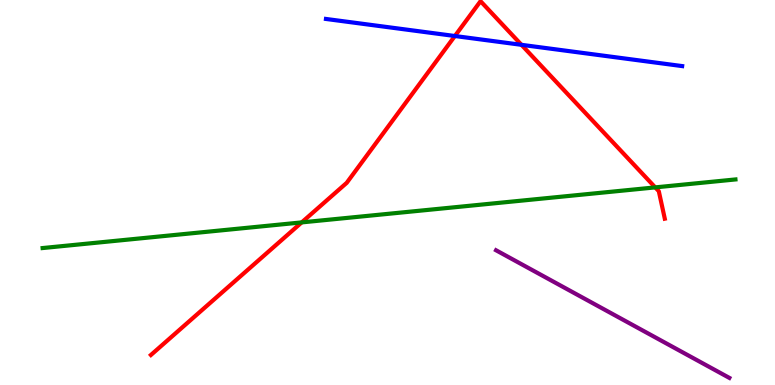[{'lines': ['blue', 'red'], 'intersections': [{'x': 5.87, 'y': 9.06}, {'x': 6.73, 'y': 8.84}]}, {'lines': ['green', 'red'], 'intersections': [{'x': 3.89, 'y': 4.22}, {'x': 8.45, 'y': 5.13}]}, {'lines': ['purple', 'red'], 'intersections': []}, {'lines': ['blue', 'green'], 'intersections': []}, {'lines': ['blue', 'purple'], 'intersections': []}, {'lines': ['green', 'purple'], 'intersections': []}]